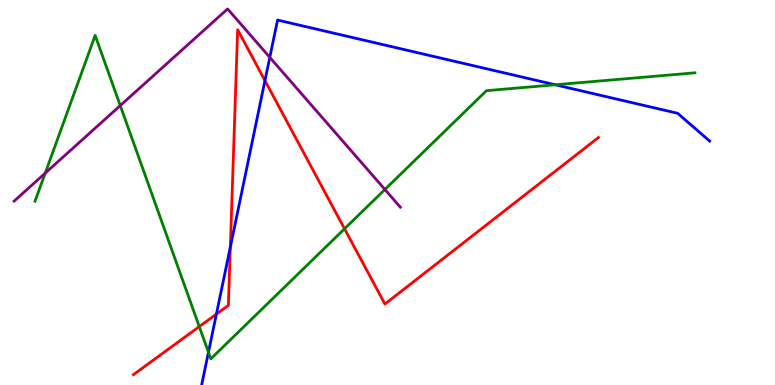[{'lines': ['blue', 'red'], 'intersections': [{'x': 2.79, 'y': 1.84}, {'x': 2.97, 'y': 3.58}, {'x': 3.42, 'y': 7.91}]}, {'lines': ['green', 'red'], 'intersections': [{'x': 2.57, 'y': 1.52}, {'x': 4.45, 'y': 4.06}]}, {'lines': ['purple', 'red'], 'intersections': []}, {'lines': ['blue', 'green'], 'intersections': [{'x': 2.69, 'y': 0.85}, {'x': 7.16, 'y': 7.8}]}, {'lines': ['blue', 'purple'], 'intersections': [{'x': 3.48, 'y': 8.51}]}, {'lines': ['green', 'purple'], 'intersections': [{'x': 0.583, 'y': 5.5}, {'x': 1.55, 'y': 7.26}, {'x': 4.97, 'y': 5.08}]}]